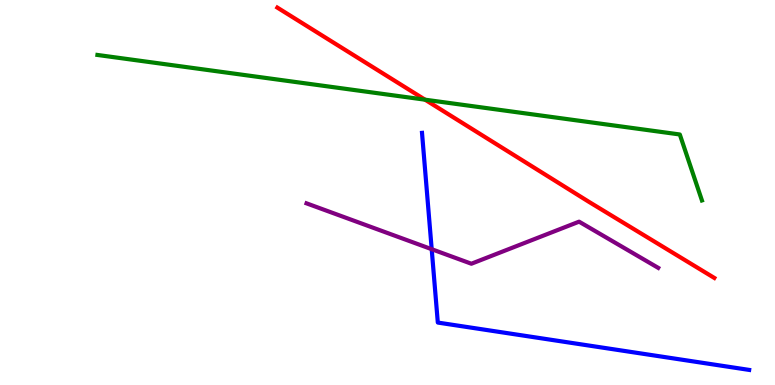[{'lines': ['blue', 'red'], 'intersections': []}, {'lines': ['green', 'red'], 'intersections': [{'x': 5.48, 'y': 7.41}]}, {'lines': ['purple', 'red'], 'intersections': []}, {'lines': ['blue', 'green'], 'intersections': []}, {'lines': ['blue', 'purple'], 'intersections': [{'x': 5.57, 'y': 3.53}]}, {'lines': ['green', 'purple'], 'intersections': []}]